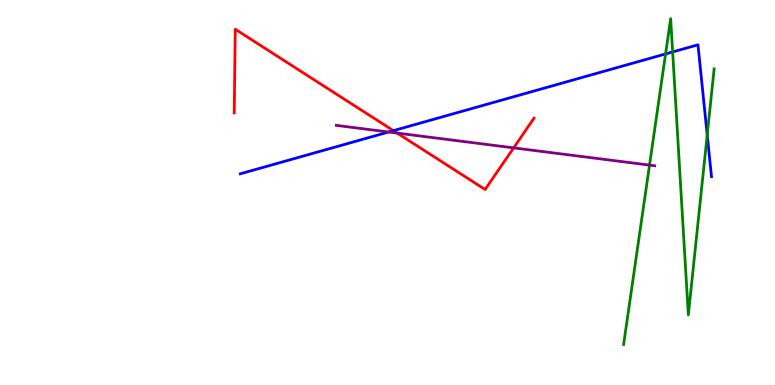[{'lines': ['blue', 'red'], 'intersections': [{'x': 5.08, 'y': 6.61}]}, {'lines': ['green', 'red'], 'intersections': []}, {'lines': ['purple', 'red'], 'intersections': [{'x': 5.13, 'y': 6.54}, {'x': 6.63, 'y': 6.16}]}, {'lines': ['blue', 'green'], 'intersections': [{'x': 8.59, 'y': 8.6}, {'x': 8.68, 'y': 8.65}, {'x': 9.13, 'y': 6.49}]}, {'lines': ['blue', 'purple'], 'intersections': [{'x': 5.01, 'y': 6.57}]}, {'lines': ['green', 'purple'], 'intersections': [{'x': 8.38, 'y': 5.71}]}]